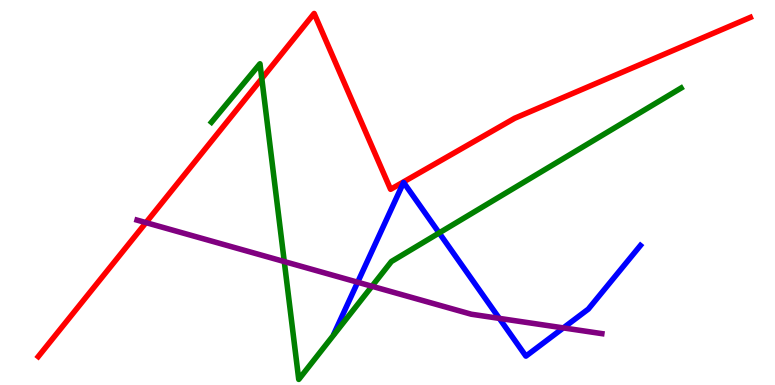[{'lines': ['blue', 'red'], 'intersections': []}, {'lines': ['green', 'red'], 'intersections': [{'x': 3.38, 'y': 7.96}]}, {'lines': ['purple', 'red'], 'intersections': [{'x': 1.88, 'y': 4.22}]}, {'lines': ['blue', 'green'], 'intersections': [{'x': 5.67, 'y': 3.95}]}, {'lines': ['blue', 'purple'], 'intersections': [{'x': 4.62, 'y': 2.67}, {'x': 6.44, 'y': 1.73}, {'x': 7.27, 'y': 1.48}]}, {'lines': ['green', 'purple'], 'intersections': [{'x': 3.67, 'y': 3.21}, {'x': 4.8, 'y': 2.56}]}]